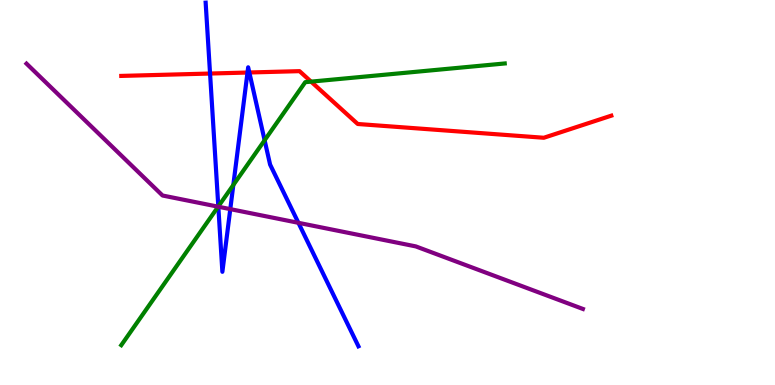[{'lines': ['blue', 'red'], 'intersections': [{'x': 2.71, 'y': 8.09}, {'x': 3.19, 'y': 8.12}, {'x': 3.22, 'y': 8.12}]}, {'lines': ['green', 'red'], 'intersections': [{'x': 4.01, 'y': 7.88}]}, {'lines': ['purple', 'red'], 'intersections': []}, {'lines': ['blue', 'green'], 'intersections': [{'x': 2.82, 'y': 4.64}, {'x': 3.01, 'y': 5.2}, {'x': 3.41, 'y': 6.36}]}, {'lines': ['blue', 'purple'], 'intersections': [{'x': 2.82, 'y': 4.63}, {'x': 2.97, 'y': 4.57}, {'x': 3.85, 'y': 4.21}]}, {'lines': ['green', 'purple'], 'intersections': [{'x': 2.81, 'y': 4.63}]}]